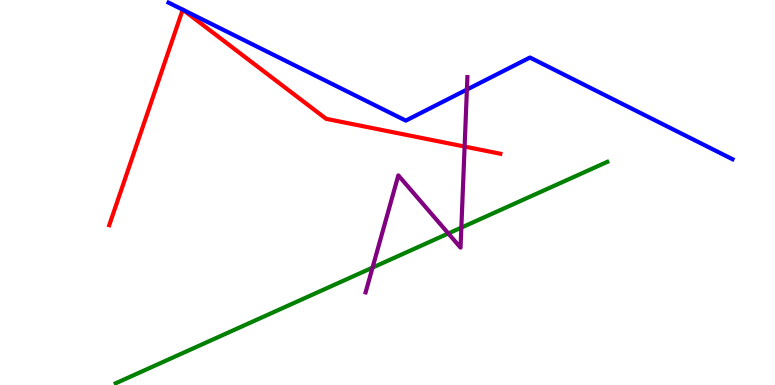[{'lines': ['blue', 'red'], 'intersections': [{'x': 2.36, 'y': 9.75}, {'x': 2.36, 'y': 9.74}]}, {'lines': ['green', 'red'], 'intersections': []}, {'lines': ['purple', 'red'], 'intersections': [{'x': 5.99, 'y': 6.19}]}, {'lines': ['blue', 'green'], 'intersections': []}, {'lines': ['blue', 'purple'], 'intersections': [{'x': 6.02, 'y': 7.67}]}, {'lines': ['green', 'purple'], 'intersections': [{'x': 4.81, 'y': 3.05}, {'x': 5.79, 'y': 3.94}, {'x': 5.95, 'y': 4.09}]}]